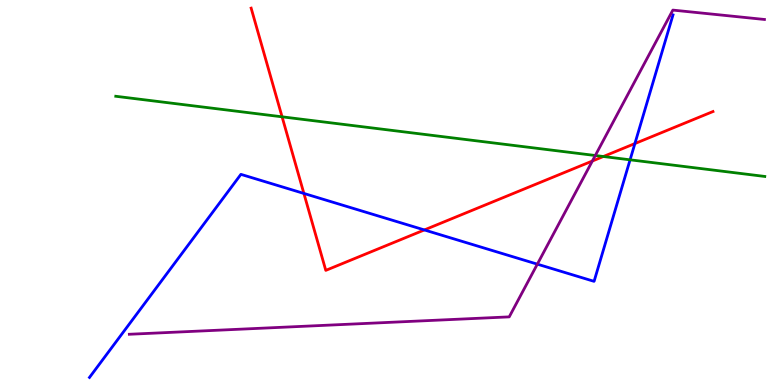[{'lines': ['blue', 'red'], 'intersections': [{'x': 3.92, 'y': 4.98}, {'x': 5.48, 'y': 4.03}, {'x': 8.19, 'y': 6.27}]}, {'lines': ['green', 'red'], 'intersections': [{'x': 3.64, 'y': 6.97}, {'x': 7.79, 'y': 5.93}]}, {'lines': ['purple', 'red'], 'intersections': [{'x': 7.64, 'y': 5.82}]}, {'lines': ['blue', 'green'], 'intersections': [{'x': 8.13, 'y': 5.85}]}, {'lines': ['blue', 'purple'], 'intersections': [{'x': 6.93, 'y': 3.14}]}, {'lines': ['green', 'purple'], 'intersections': [{'x': 7.68, 'y': 5.96}]}]